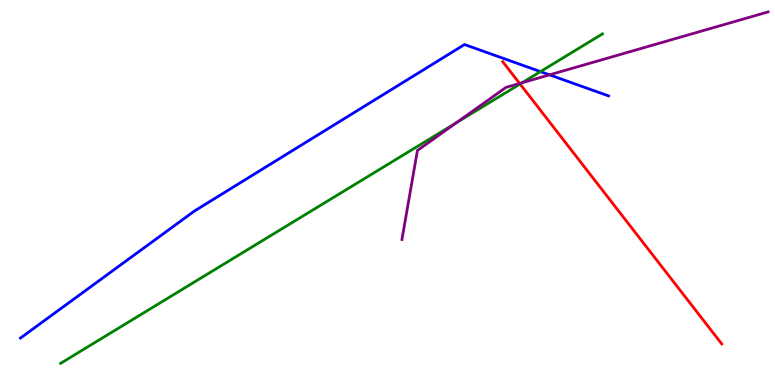[{'lines': ['blue', 'red'], 'intersections': []}, {'lines': ['green', 'red'], 'intersections': [{'x': 6.71, 'y': 7.82}]}, {'lines': ['purple', 'red'], 'intersections': [{'x': 6.7, 'y': 7.83}]}, {'lines': ['blue', 'green'], 'intersections': [{'x': 6.97, 'y': 8.14}]}, {'lines': ['blue', 'purple'], 'intersections': [{'x': 7.09, 'y': 8.06}]}, {'lines': ['green', 'purple'], 'intersections': [{'x': 5.89, 'y': 6.81}, {'x': 6.74, 'y': 7.85}]}]